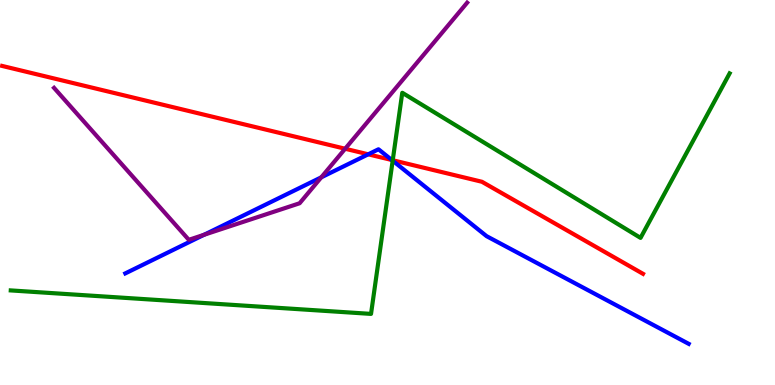[{'lines': ['blue', 'red'], 'intersections': [{'x': 4.75, 'y': 5.99}, {'x': 5.06, 'y': 5.84}]}, {'lines': ['green', 'red'], 'intersections': [{'x': 5.07, 'y': 5.84}]}, {'lines': ['purple', 'red'], 'intersections': [{'x': 4.45, 'y': 6.14}]}, {'lines': ['blue', 'green'], 'intersections': [{'x': 5.07, 'y': 5.83}]}, {'lines': ['blue', 'purple'], 'intersections': [{'x': 2.63, 'y': 3.9}, {'x': 4.15, 'y': 5.39}]}, {'lines': ['green', 'purple'], 'intersections': []}]